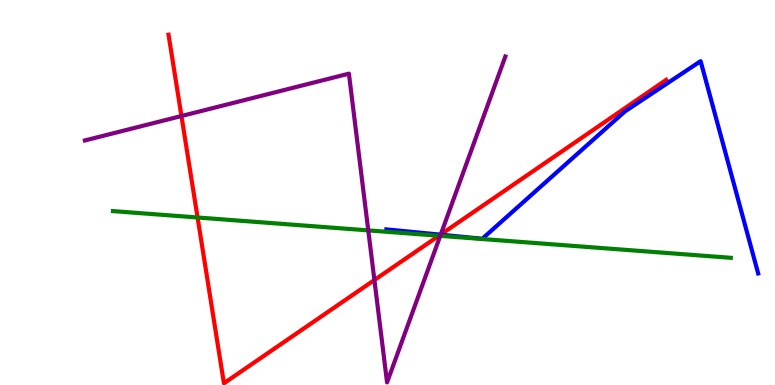[{'lines': ['blue', 'red'], 'intersections': [{'x': 5.68, 'y': 3.9}]}, {'lines': ['green', 'red'], 'intersections': [{'x': 2.55, 'y': 4.35}, {'x': 5.66, 'y': 3.88}]}, {'lines': ['purple', 'red'], 'intersections': [{'x': 2.34, 'y': 6.99}, {'x': 4.83, 'y': 2.73}, {'x': 5.69, 'y': 3.91}]}, {'lines': ['blue', 'green'], 'intersections': []}, {'lines': ['blue', 'purple'], 'intersections': [{'x': 5.69, 'y': 3.9}]}, {'lines': ['green', 'purple'], 'intersections': [{'x': 4.75, 'y': 4.02}, {'x': 5.68, 'y': 3.87}]}]